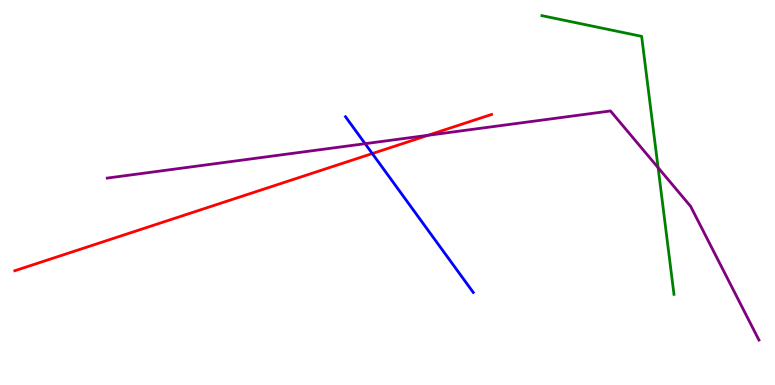[{'lines': ['blue', 'red'], 'intersections': [{'x': 4.8, 'y': 6.01}]}, {'lines': ['green', 'red'], 'intersections': []}, {'lines': ['purple', 'red'], 'intersections': [{'x': 5.52, 'y': 6.49}]}, {'lines': ['blue', 'green'], 'intersections': []}, {'lines': ['blue', 'purple'], 'intersections': [{'x': 4.71, 'y': 6.27}]}, {'lines': ['green', 'purple'], 'intersections': [{'x': 8.49, 'y': 5.65}]}]